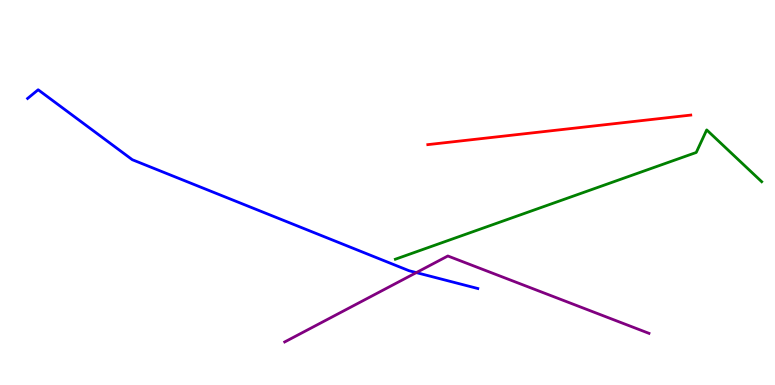[{'lines': ['blue', 'red'], 'intersections': []}, {'lines': ['green', 'red'], 'intersections': []}, {'lines': ['purple', 'red'], 'intersections': []}, {'lines': ['blue', 'green'], 'intersections': []}, {'lines': ['blue', 'purple'], 'intersections': [{'x': 5.37, 'y': 2.92}]}, {'lines': ['green', 'purple'], 'intersections': []}]